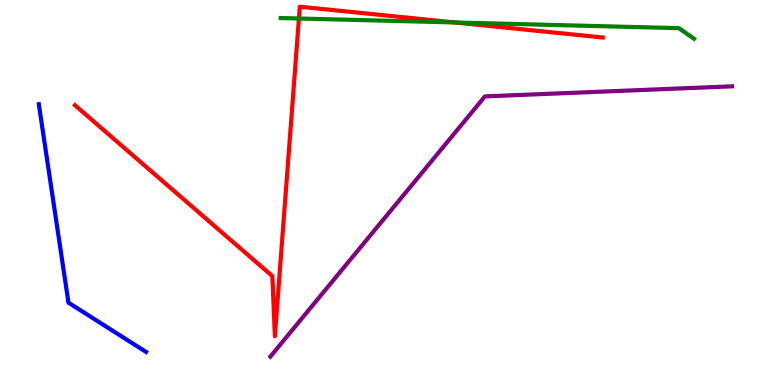[{'lines': ['blue', 'red'], 'intersections': []}, {'lines': ['green', 'red'], 'intersections': [{'x': 3.86, 'y': 9.52}, {'x': 5.87, 'y': 9.42}]}, {'lines': ['purple', 'red'], 'intersections': []}, {'lines': ['blue', 'green'], 'intersections': []}, {'lines': ['blue', 'purple'], 'intersections': []}, {'lines': ['green', 'purple'], 'intersections': []}]